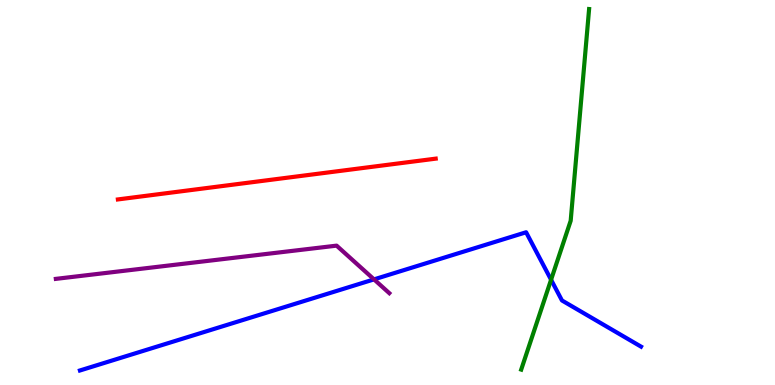[{'lines': ['blue', 'red'], 'intersections': []}, {'lines': ['green', 'red'], 'intersections': []}, {'lines': ['purple', 'red'], 'intersections': []}, {'lines': ['blue', 'green'], 'intersections': [{'x': 7.11, 'y': 2.73}]}, {'lines': ['blue', 'purple'], 'intersections': [{'x': 4.83, 'y': 2.74}]}, {'lines': ['green', 'purple'], 'intersections': []}]